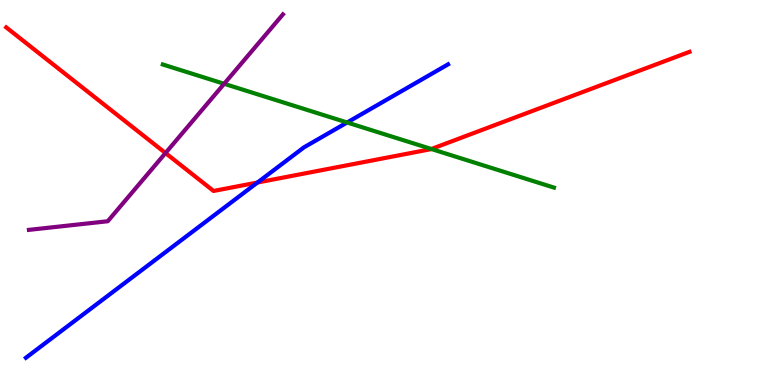[{'lines': ['blue', 'red'], 'intersections': [{'x': 3.32, 'y': 5.26}]}, {'lines': ['green', 'red'], 'intersections': [{'x': 5.57, 'y': 6.13}]}, {'lines': ['purple', 'red'], 'intersections': [{'x': 2.14, 'y': 6.02}]}, {'lines': ['blue', 'green'], 'intersections': [{'x': 4.48, 'y': 6.82}]}, {'lines': ['blue', 'purple'], 'intersections': []}, {'lines': ['green', 'purple'], 'intersections': [{'x': 2.89, 'y': 7.82}]}]